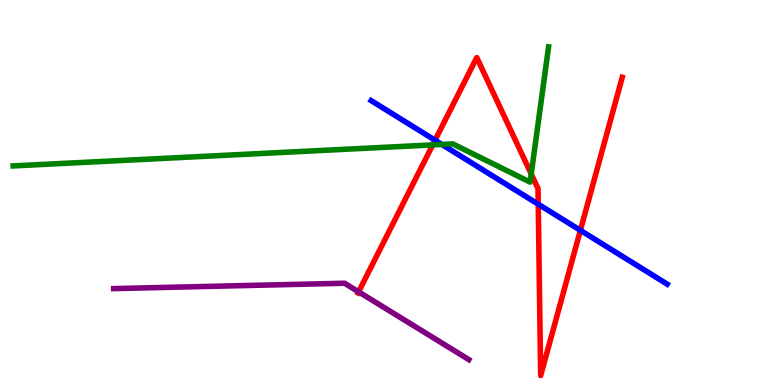[{'lines': ['blue', 'red'], 'intersections': [{'x': 5.61, 'y': 6.36}, {'x': 6.95, 'y': 4.7}, {'x': 7.49, 'y': 4.02}]}, {'lines': ['green', 'red'], 'intersections': [{'x': 5.58, 'y': 6.24}, {'x': 6.85, 'y': 5.48}]}, {'lines': ['purple', 'red'], 'intersections': [{'x': 4.63, 'y': 2.42}]}, {'lines': ['blue', 'green'], 'intersections': [{'x': 5.7, 'y': 6.25}]}, {'lines': ['blue', 'purple'], 'intersections': []}, {'lines': ['green', 'purple'], 'intersections': []}]